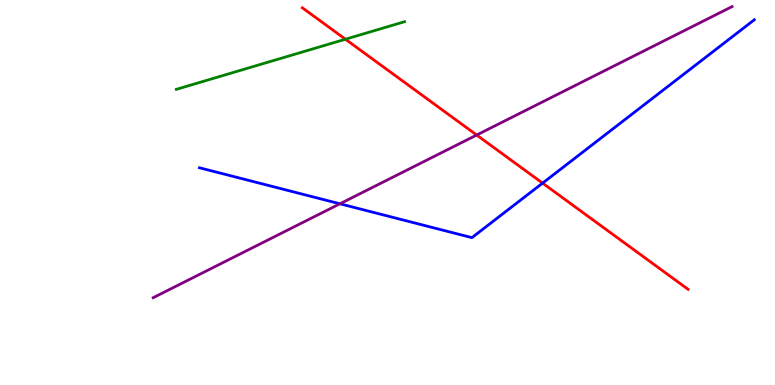[{'lines': ['blue', 'red'], 'intersections': [{'x': 7.0, 'y': 5.24}]}, {'lines': ['green', 'red'], 'intersections': [{'x': 4.46, 'y': 8.98}]}, {'lines': ['purple', 'red'], 'intersections': [{'x': 6.15, 'y': 6.49}]}, {'lines': ['blue', 'green'], 'intersections': []}, {'lines': ['blue', 'purple'], 'intersections': [{'x': 4.39, 'y': 4.71}]}, {'lines': ['green', 'purple'], 'intersections': []}]